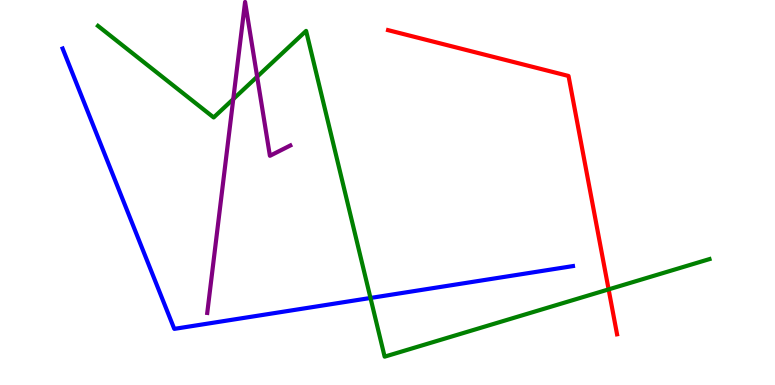[{'lines': ['blue', 'red'], 'intersections': []}, {'lines': ['green', 'red'], 'intersections': [{'x': 7.85, 'y': 2.48}]}, {'lines': ['purple', 'red'], 'intersections': []}, {'lines': ['blue', 'green'], 'intersections': [{'x': 4.78, 'y': 2.26}]}, {'lines': ['blue', 'purple'], 'intersections': []}, {'lines': ['green', 'purple'], 'intersections': [{'x': 3.01, 'y': 7.43}, {'x': 3.32, 'y': 8.01}]}]